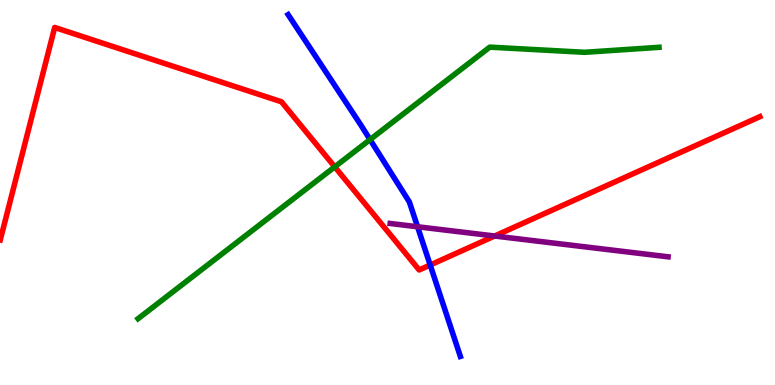[{'lines': ['blue', 'red'], 'intersections': [{'x': 5.55, 'y': 3.12}]}, {'lines': ['green', 'red'], 'intersections': [{'x': 4.32, 'y': 5.67}]}, {'lines': ['purple', 'red'], 'intersections': [{'x': 6.38, 'y': 3.87}]}, {'lines': ['blue', 'green'], 'intersections': [{'x': 4.77, 'y': 6.37}]}, {'lines': ['blue', 'purple'], 'intersections': [{'x': 5.39, 'y': 4.11}]}, {'lines': ['green', 'purple'], 'intersections': []}]